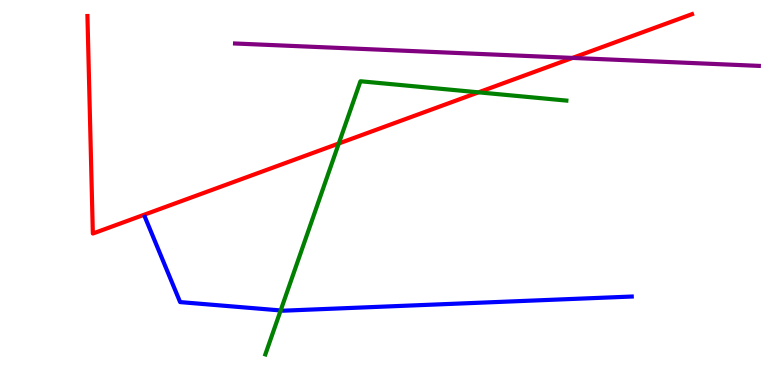[{'lines': ['blue', 'red'], 'intersections': []}, {'lines': ['green', 'red'], 'intersections': [{'x': 4.37, 'y': 6.27}, {'x': 6.17, 'y': 7.6}]}, {'lines': ['purple', 'red'], 'intersections': [{'x': 7.39, 'y': 8.5}]}, {'lines': ['blue', 'green'], 'intersections': [{'x': 3.62, 'y': 1.94}]}, {'lines': ['blue', 'purple'], 'intersections': []}, {'lines': ['green', 'purple'], 'intersections': []}]